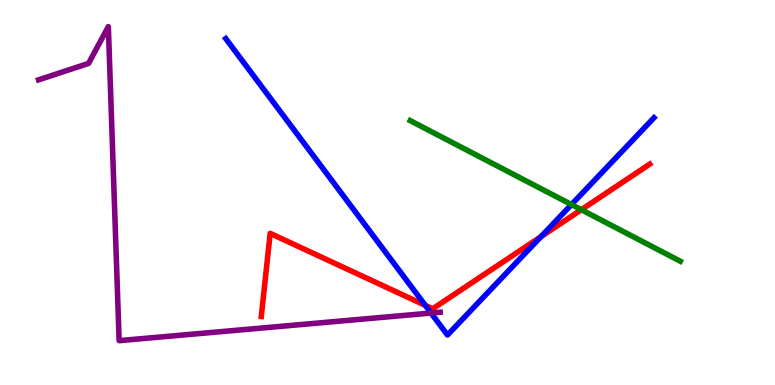[{'lines': ['blue', 'red'], 'intersections': [{'x': 5.49, 'y': 2.07}, {'x': 6.98, 'y': 3.86}]}, {'lines': ['green', 'red'], 'intersections': [{'x': 7.5, 'y': 4.55}]}, {'lines': ['purple', 'red'], 'intersections': []}, {'lines': ['blue', 'green'], 'intersections': [{'x': 7.37, 'y': 4.69}]}, {'lines': ['blue', 'purple'], 'intersections': [{'x': 5.56, 'y': 1.87}]}, {'lines': ['green', 'purple'], 'intersections': []}]